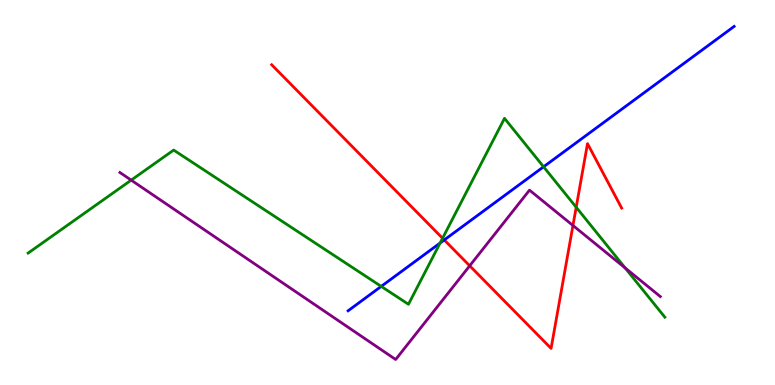[{'lines': ['blue', 'red'], 'intersections': [{'x': 5.73, 'y': 3.77}]}, {'lines': ['green', 'red'], 'intersections': [{'x': 5.71, 'y': 3.81}, {'x': 7.43, 'y': 4.62}]}, {'lines': ['purple', 'red'], 'intersections': [{'x': 6.06, 'y': 3.1}, {'x': 7.39, 'y': 4.14}]}, {'lines': ['blue', 'green'], 'intersections': [{'x': 4.92, 'y': 2.56}, {'x': 5.68, 'y': 3.69}, {'x': 7.01, 'y': 5.67}]}, {'lines': ['blue', 'purple'], 'intersections': []}, {'lines': ['green', 'purple'], 'intersections': [{'x': 1.69, 'y': 5.32}, {'x': 8.07, 'y': 3.04}]}]